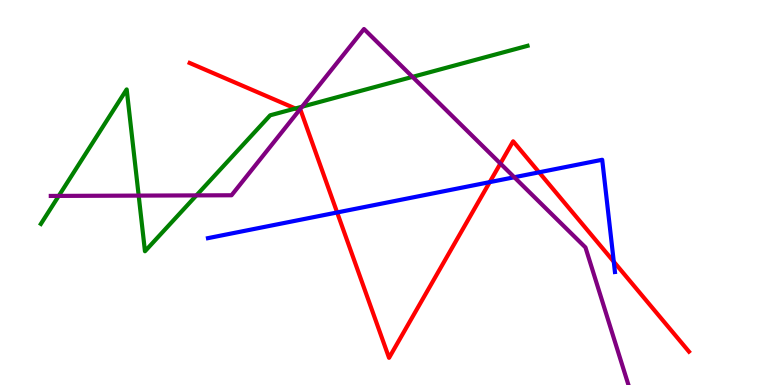[{'lines': ['blue', 'red'], 'intersections': [{'x': 4.35, 'y': 4.48}, {'x': 6.32, 'y': 5.27}, {'x': 6.96, 'y': 5.52}, {'x': 7.92, 'y': 3.2}]}, {'lines': ['green', 'red'], 'intersections': [{'x': 3.81, 'y': 7.18}]}, {'lines': ['purple', 'red'], 'intersections': [{'x': 3.86, 'y': 7.14}, {'x': 6.46, 'y': 5.75}]}, {'lines': ['blue', 'green'], 'intersections': []}, {'lines': ['blue', 'purple'], 'intersections': [{'x': 6.64, 'y': 5.4}]}, {'lines': ['green', 'purple'], 'intersections': [{'x': 0.758, 'y': 4.91}, {'x': 1.79, 'y': 4.92}, {'x': 2.53, 'y': 4.92}, {'x': 3.9, 'y': 7.23}, {'x': 5.32, 'y': 8.0}]}]